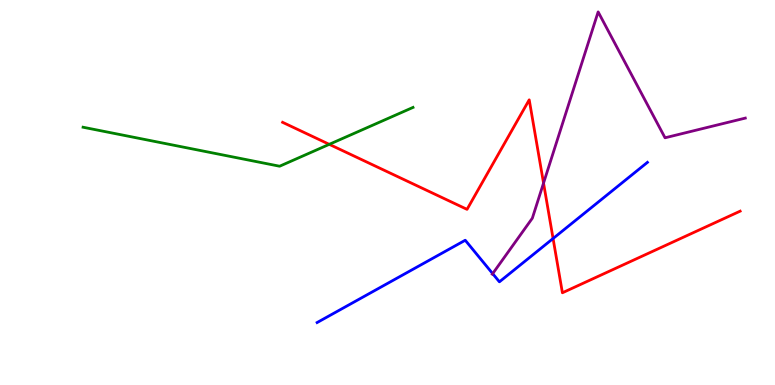[{'lines': ['blue', 'red'], 'intersections': [{'x': 7.14, 'y': 3.8}]}, {'lines': ['green', 'red'], 'intersections': [{'x': 4.25, 'y': 6.25}]}, {'lines': ['purple', 'red'], 'intersections': [{'x': 7.01, 'y': 5.24}]}, {'lines': ['blue', 'green'], 'intersections': []}, {'lines': ['blue', 'purple'], 'intersections': [{'x': 6.36, 'y': 2.89}]}, {'lines': ['green', 'purple'], 'intersections': []}]